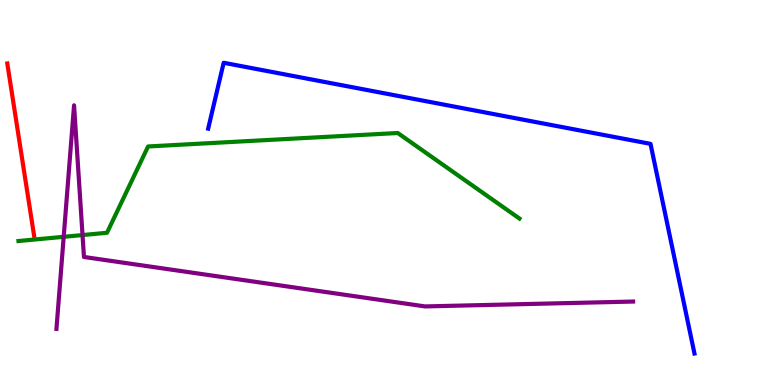[{'lines': ['blue', 'red'], 'intersections': []}, {'lines': ['green', 'red'], 'intersections': []}, {'lines': ['purple', 'red'], 'intersections': []}, {'lines': ['blue', 'green'], 'intersections': []}, {'lines': ['blue', 'purple'], 'intersections': []}, {'lines': ['green', 'purple'], 'intersections': [{'x': 0.822, 'y': 3.85}, {'x': 1.06, 'y': 3.89}]}]